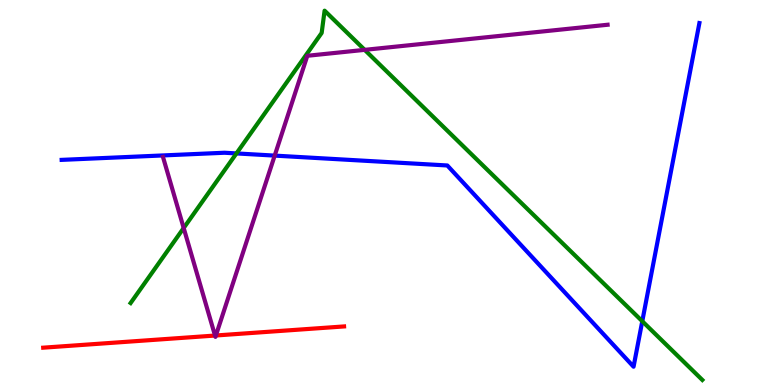[{'lines': ['blue', 'red'], 'intersections': []}, {'lines': ['green', 'red'], 'intersections': []}, {'lines': ['purple', 'red'], 'intersections': [{'x': 2.77, 'y': 1.28}, {'x': 2.79, 'y': 1.29}]}, {'lines': ['blue', 'green'], 'intersections': [{'x': 3.05, 'y': 6.01}, {'x': 8.29, 'y': 1.66}]}, {'lines': ['blue', 'purple'], 'intersections': [{'x': 3.54, 'y': 5.96}]}, {'lines': ['green', 'purple'], 'intersections': [{'x': 2.37, 'y': 4.08}, {'x': 4.71, 'y': 8.71}]}]